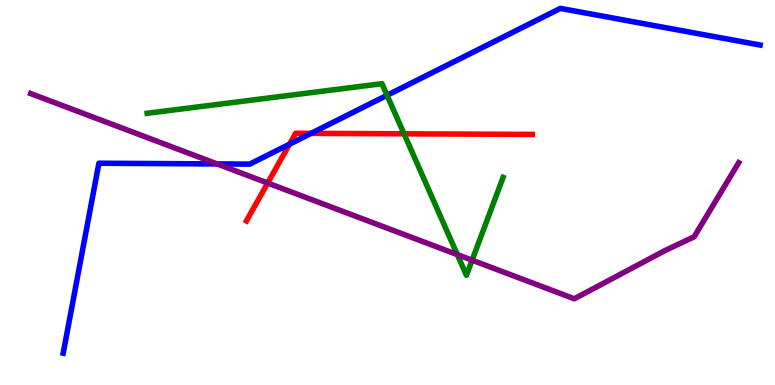[{'lines': ['blue', 'red'], 'intersections': [{'x': 3.74, 'y': 6.25}, {'x': 4.01, 'y': 6.54}]}, {'lines': ['green', 'red'], 'intersections': [{'x': 5.21, 'y': 6.52}]}, {'lines': ['purple', 'red'], 'intersections': [{'x': 3.45, 'y': 5.25}]}, {'lines': ['blue', 'green'], 'intersections': [{'x': 4.99, 'y': 7.52}]}, {'lines': ['blue', 'purple'], 'intersections': [{'x': 2.8, 'y': 5.74}]}, {'lines': ['green', 'purple'], 'intersections': [{'x': 5.9, 'y': 3.39}, {'x': 6.09, 'y': 3.24}]}]